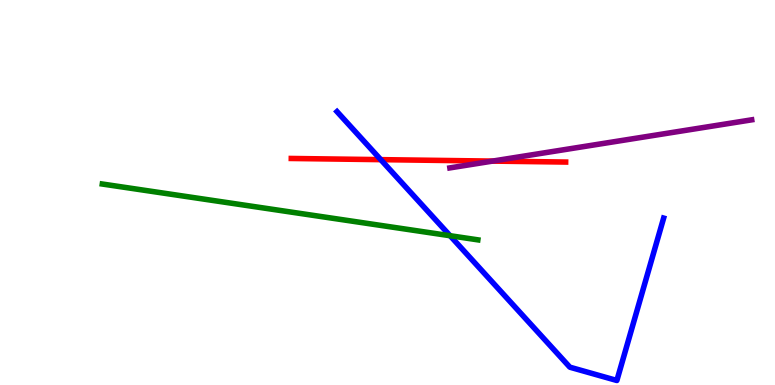[{'lines': ['blue', 'red'], 'intersections': [{'x': 4.91, 'y': 5.85}]}, {'lines': ['green', 'red'], 'intersections': []}, {'lines': ['purple', 'red'], 'intersections': [{'x': 6.36, 'y': 5.82}]}, {'lines': ['blue', 'green'], 'intersections': [{'x': 5.81, 'y': 3.88}]}, {'lines': ['blue', 'purple'], 'intersections': []}, {'lines': ['green', 'purple'], 'intersections': []}]